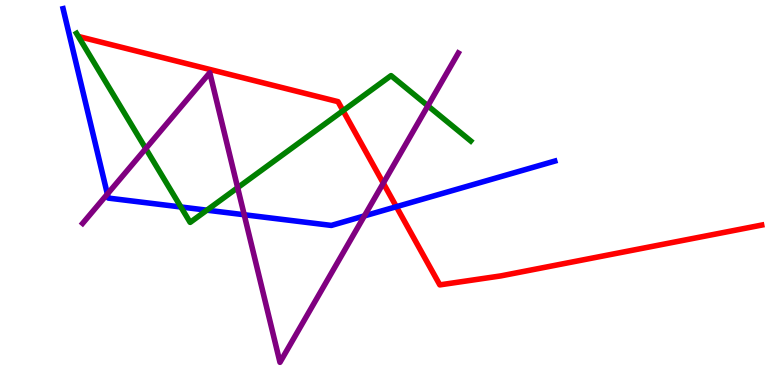[{'lines': ['blue', 'red'], 'intersections': [{'x': 5.11, 'y': 4.63}]}, {'lines': ['green', 'red'], 'intersections': [{'x': 4.43, 'y': 7.12}]}, {'lines': ['purple', 'red'], 'intersections': [{'x': 4.95, 'y': 5.24}]}, {'lines': ['blue', 'green'], 'intersections': [{'x': 2.33, 'y': 4.62}, {'x': 2.67, 'y': 4.54}]}, {'lines': ['blue', 'purple'], 'intersections': [{'x': 1.39, 'y': 4.96}, {'x': 3.15, 'y': 4.42}, {'x': 4.7, 'y': 4.39}]}, {'lines': ['green', 'purple'], 'intersections': [{'x': 1.88, 'y': 6.14}, {'x': 3.07, 'y': 5.12}, {'x': 5.52, 'y': 7.25}]}]